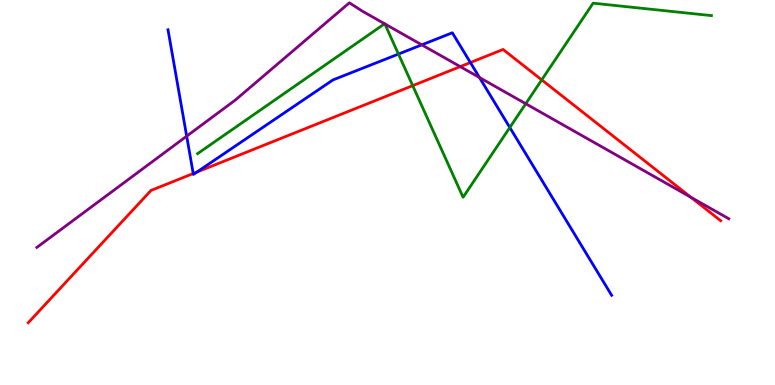[{'lines': ['blue', 'red'], 'intersections': [{'x': 2.49, 'y': 5.49}, {'x': 2.54, 'y': 5.53}, {'x': 6.07, 'y': 8.38}]}, {'lines': ['green', 'red'], 'intersections': [{'x': 5.33, 'y': 7.78}, {'x': 6.99, 'y': 7.93}]}, {'lines': ['purple', 'red'], 'intersections': [{'x': 5.94, 'y': 8.27}, {'x': 8.92, 'y': 4.88}]}, {'lines': ['blue', 'green'], 'intersections': [{'x': 5.14, 'y': 8.6}, {'x': 6.58, 'y': 6.69}]}, {'lines': ['blue', 'purple'], 'intersections': [{'x': 2.41, 'y': 6.46}, {'x': 5.44, 'y': 8.84}, {'x': 6.19, 'y': 7.99}]}, {'lines': ['green', 'purple'], 'intersections': [{'x': 4.96, 'y': 9.38}, {'x': 4.97, 'y': 9.38}, {'x': 6.78, 'y': 7.31}]}]